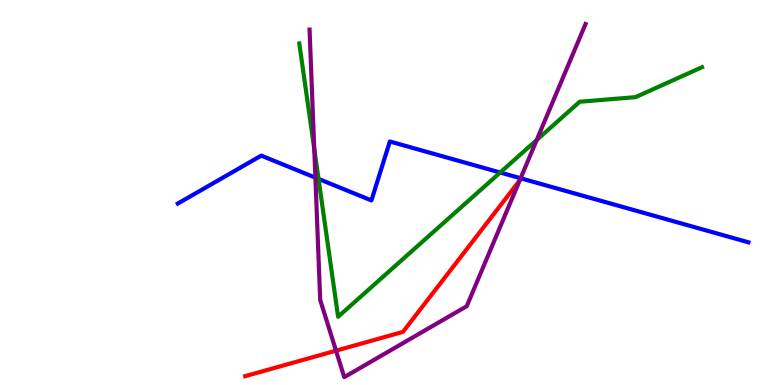[{'lines': ['blue', 'red'], 'intersections': [{'x': 6.73, 'y': 5.37}]}, {'lines': ['green', 'red'], 'intersections': []}, {'lines': ['purple', 'red'], 'intersections': [{'x': 4.34, 'y': 0.892}, {'x': 6.71, 'y': 5.31}]}, {'lines': ['blue', 'green'], 'intersections': [{'x': 4.11, 'y': 5.35}, {'x': 6.45, 'y': 5.52}]}, {'lines': ['blue', 'purple'], 'intersections': [{'x': 4.07, 'y': 5.39}, {'x': 6.72, 'y': 5.37}]}, {'lines': ['green', 'purple'], 'intersections': [{'x': 4.05, 'y': 6.13}, {'x': 6.93, 'y': 6.36}]}]